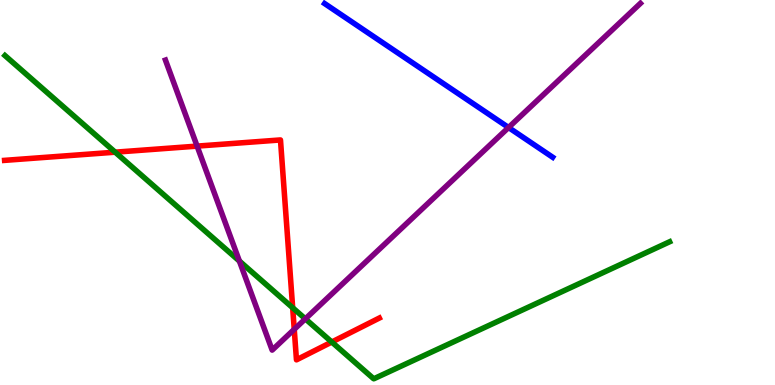[{'lines': ['blue', 'red'], 'intersections': []}, {'lines': ['green', 'red'], 'intersections': [{'x': 1.49, 'y': 6.05}, {'x': 3.78, 'y': 2.01}, {'x': 4.28, 'y': 1.12}]}, {'lines': ['purple', 'red'], 'intersections': [{'x': 2.54, 'y': 6.2}, {'x': 3.8, 'y': 1.45}]}, {'lines': ['blue', 'green'], 'intersections': []}, {'lines': ['blue', 'purple'], 'intersections': [{'x': 6.56, 'y': 6.69}]}, {'lines': ['green', 'purple'], 'intersections': [{'x': 3.09, 'y': 3.22}, {'x': 3.94, 'y': 1.72}]}]